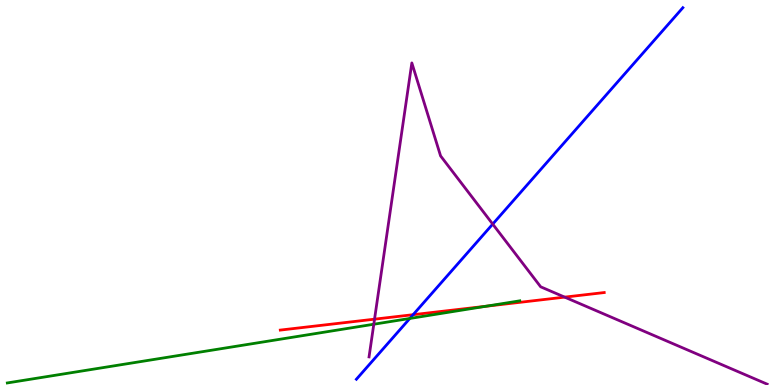[{'lines': ['blue', 'red'], 'intersections': [{'x': 5.33, 'y': 1.83}]}, {'lines': ['green', 'red'], 'intersections': [{'x': 6.27, 'y': 2.05}]}, {'lines': ['purple', 'red'], 'intersections': [{'x': 4.83, 'y': 1.71}, {'x': 7.29, 'y': 2.28}]}, {'lines': ['blue', 'green'], 'intersections': [{'x': 5.29, 'y': 1.73}]}, {'lines': ['blue', 'purple'], 'intersections': [{'x': 6.36, 'y': 4.18}]}, {'lines': ['green', 'purple'], 'intersections': [{'x': 4.82, 'y': 1.58}]}]